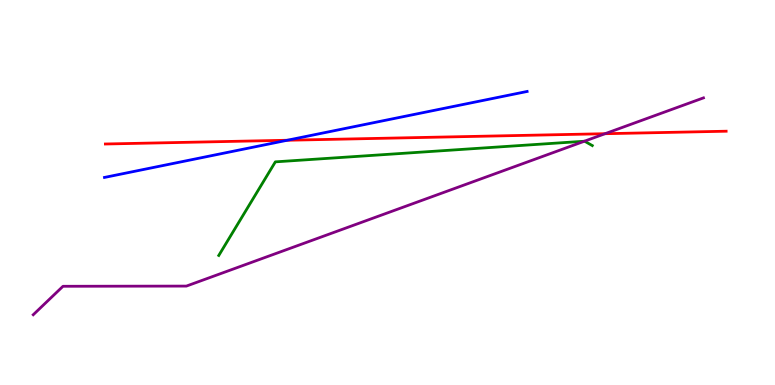[{'lines': ['blue', 'red'], 'intersections': [{'x': 3.71, 'y': 6.36}]}, {'lines': ['green', 'red'], 'intersections': []}, {'lines': ['purple', 'red'], 'intersections': [{'x': 7.81, 'y': 6.53}]}, {'lines': ['blue', 'green'], 'intersections': []}, {'lines': ['blue', 'purple'], 'intersections': []}, {'lines': ['green', 'purple'], 'intersections': [{'x': 7.54, 'y': 6.33}]}]